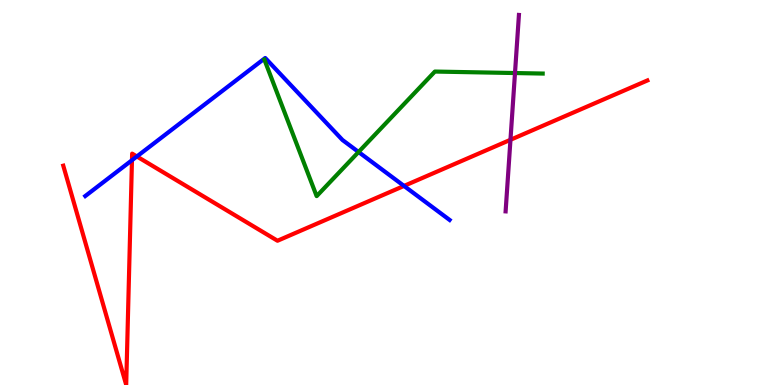[{'lines': ['blue', 'red'], 'intersections': [{'x': 1.7, 'y': 5.84}, {'x': 1.77, 'y': 5.94}, {'x': 5.21, 'y': 5.17}]}, {'lines': ['green', 'red'], 'intersections': []}, {'lines': ['purple', 'red'], 'intersections': [{'x': 6.59, 'y': 6.37}]}, {'lines': ['blue', 'green'], 'intersections': [{'x': 4.63, 'y': 6.05}]}, {'lines': ['blue', 'purple'], 'intersections': []}, {'lines': ['green', 'purple'], 'intersections': [{'x': 6.65, 'y': 8.1}]}]